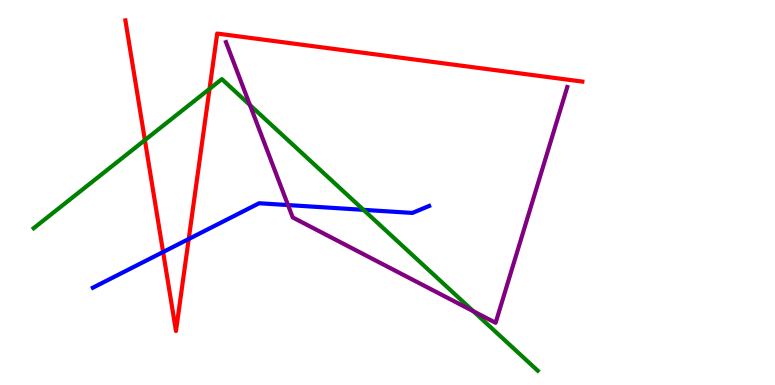[{'lines': ['blue', 'red'], 'intersections': [{'x': 2.1, 'y': 3.45}, {'x': 2.44, 'y': 3.79}]}, {'lines': ['green', 'red'], 'intersections': [{'x': 1.87, 'y': 6.36}, {'x': 2.7, 'y': 7.69}]}, {'lines': ['purple', 'red'], 'intersections': []}, {'lines': ['blue', 'green'], 'intersections': [{'x': 4.69, 'y': 4.55}]}, {'lines': ['blue', 'purple'], 'intersections': [{'x': 3.72, 'y': 4.67}]}, {'lines': ['green', 'purple'], 'intersections': [{'x': 3.22, 'y': 7.27}, {'x': 6.11, 'y': 1.92}]}]